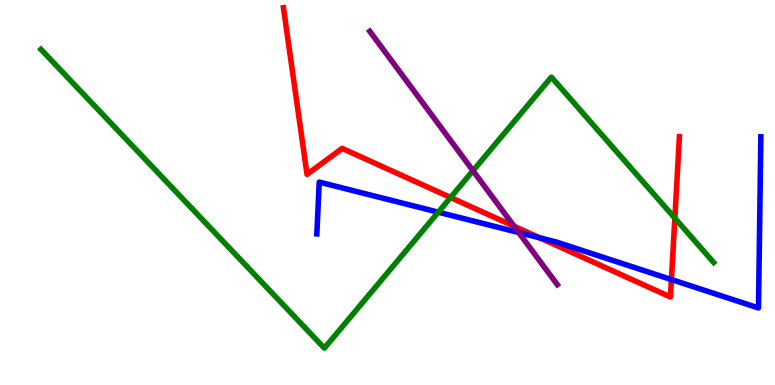[{'lines': ['blue', 'red'], 'intersections': [{'x': 6.96, 'y': 3.82}, {'x': 8.66, 'y': 2.74}]}, {'lines': ['green', 'red'], 'intersections': [{'x': 5.81, 'y': 4.87}, {'x': 8.71, 'y': 4.33}]}, {'lines': ['purple', 'red'], 'intersections': [{'x': 6.63, 'y': 4.12}]}, {'lines': ['blue', 'green'], 'intersections': [{'x': 5.66, 'y': 4.49}]}, {'lines': ['blue', 'purple'], 'intersections': [{'x': 6.69, 'y': 3.96}]}, {'lines': ['green', 'purple'], 'intersections': [{'x': 6.1, 'y': 5.57}]}]